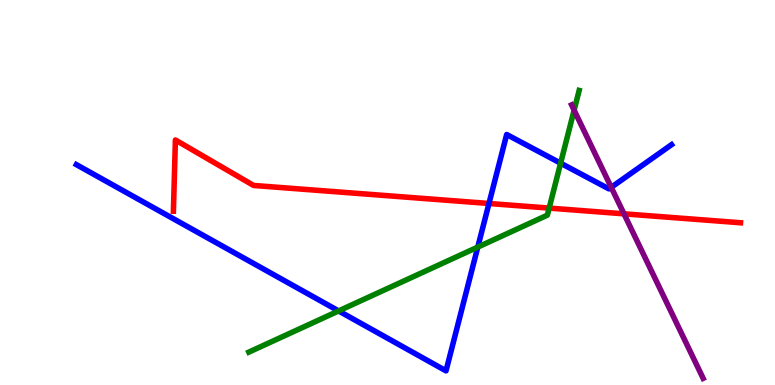[{'lines': ['blue', 'red'], 'intersections': [{'x': 6.31, 'y': 4.71}]}, {'lines': ['green', 'red'], 'intersections': [{'x': 7.09, 'y': 4.59}]}, {'lines': ['purple', 'red'], 'intersections': [{'x': 8.05, 'y': 4.45}]}, {'lines': ['blue', 'green'], 'intersections': [{'x': 4.37, 'y': 1.92}, {'x': 6.16, 'y': 3.58}, {'x': 7.23, 'y': 5.76}]}, {'lines': ['blue', 'purple'], 'intersections': [{'x': 7.89, 'y': 5.13}]}, {'lines': ['green', 'purple'], 'intersections': [{'x': 7.41, 'y': 7.14}]}]